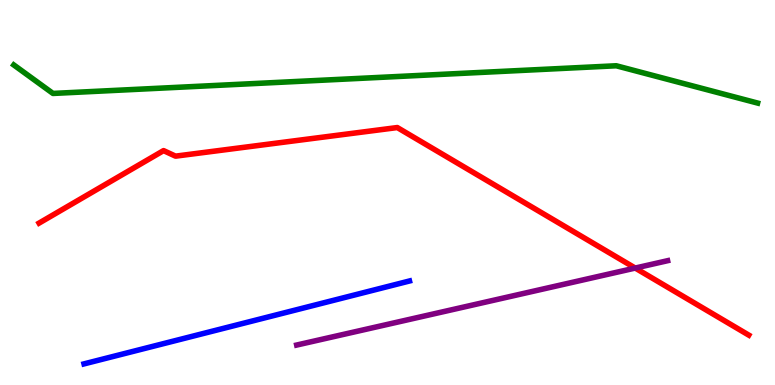[{'lines': ['blue', 'red'], 'intersections': []}, {'lines': ['green', 'red'], 'intersections': []}, {'lines': ['purple', 'red'], 'intersections': [{'x': 8.2, 'y': 3.04}]}, {'lines': ['blue', 'green'], 'intersections': []}, {'lines': ['blue', 'purple'], 'intersections': []}, {'lines': ['green', 'purple'], 'intersections': []}]